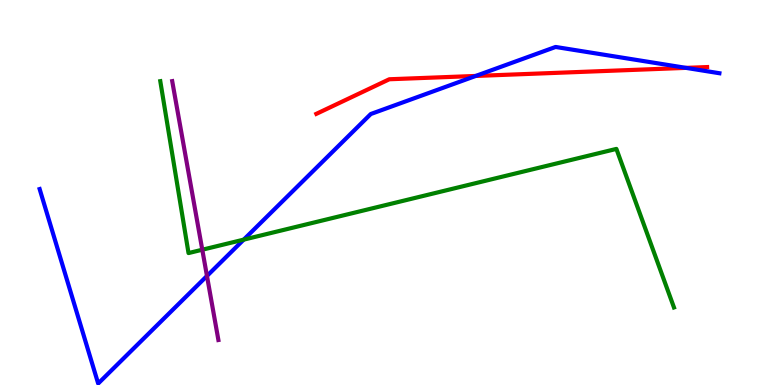[{'lines': ['blue', 'red'], 'intersections': [{'x': 6.14, 'y': 8.03}, {'x': 8.85, 'y': 8.24}]}, {'lines': ['green', 'red'], 'intersections': []}, {'lines': ['purple', 'red'], 'intersections': []}, {'lines': ['blue', 'green'], 'intersections': [{'x': 3.14, 'y': 3.78}]}, {'lines': ['blue', 'purple'], 'intersections': [{'x': 2.67, 'y': 2.83}]}, {'lines': ['green', 'purple'], 'intersections': [{'x': 2.61, 'y': 3.51}]}]